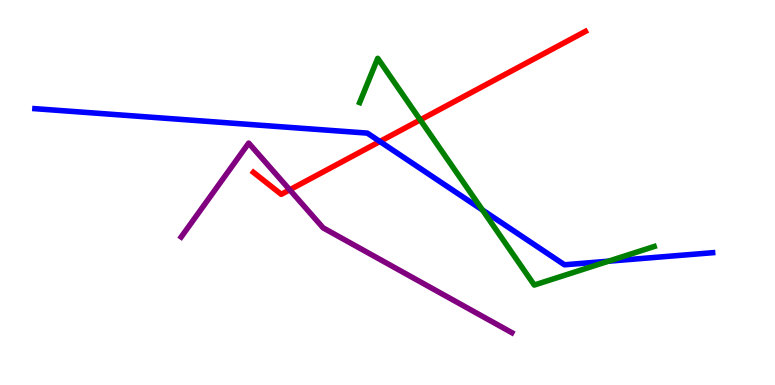[{'lines': ['blue', 'red'], 'intersections': [{'x': 4.9, 'y': 6.32}]}, {'lines': ['green', 'red'], 'intersections': [{'x': 5.42, 'y': 6.89}]}, {'lines': ['purple', 'red'], 'intersections': [{'x': 3.74, 'y': 5.07}]}, {'lines': ['blue', 'green'], 'intersections': [{'x': 6.23, 'y': 4.55}, {'x': 7.85, 'y': 3.22}]}, {'lines': ['blue', 'purple'], 'intersections': []}, {'lines': ['green', 'purple'], 'intersections': []}]